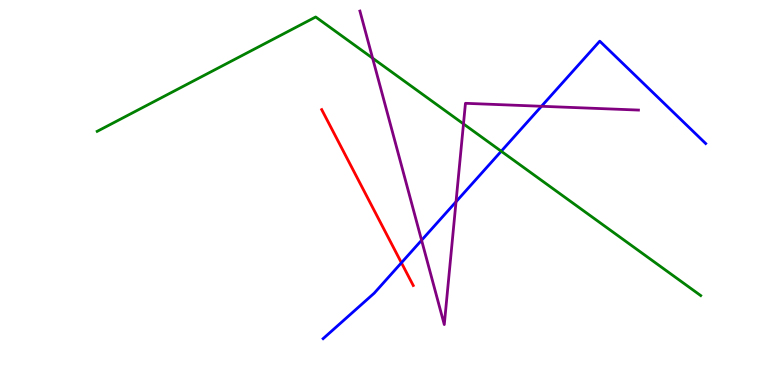[{'lines': ['blue', 'red'], 'intersections': [{'x': 5.18, 'y': 3.17}]}, {'lines': ['green', 'red'], 'intersections': []}, {'lines': ['purple', 'red'], 'intersections': []}, {'lines': ['blue', 'green'], 'intersections': [{'x': 6.47, 'y': 6.07}]}, {'lines': ['blue', 'purple'], 'intersections': [{'x': 5.44, 'y': 3.76}, {'x': 5.88, 'y': 4.76}, {'x': 6.99, 'y': 7.24}]}, {'lines': ['green', 'purple'], 'intersections': [{'x': 4.81, 'y': 8.49}, {'x': 5.98, 'y': 6.78}]}]